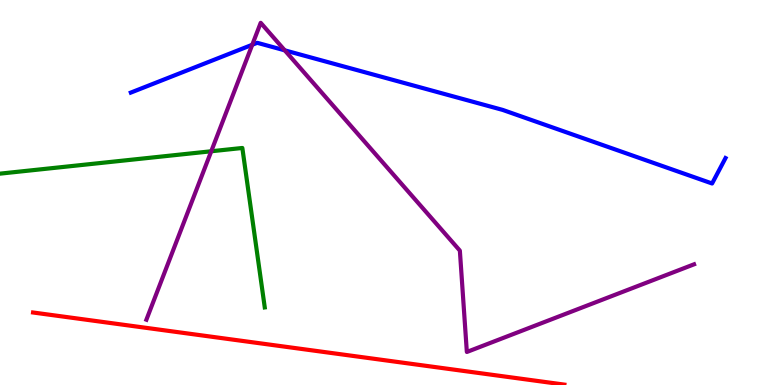[{'lines': ['blue', 'red'], 'intersections': []}, {'lines': ['green', 'red'], 'intersections': []}, {'lines': ['purple', 'red'], 'intersections': []}, {'lines': ['blue', 'green'], 'intersections': []}, {'lines': ['blue', 'purple'], 'intersections': [{'x': 3.25, 'y': 8.84}, {'x': 3.67, 'y': 8.69}]}, {'lines': ['green', 'purple'], 'intersections': [{'x': 2.73, 'y': 6.07}]}]